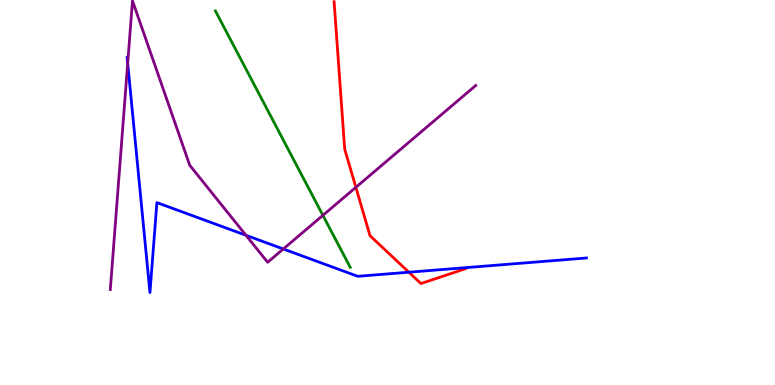[{'lines': ['blue', 'red'], 'intersections': [{'x': 5.28, 'y': 2.93}]}, {'lines': ['green', 'red'], 'intersections': []}, {'lines': ['purple', 'red'], 'intersections': [{'x': 4.59, 'y': 5.13}]}, {'lines': ['blue', 'green'], 'intersections': []}, {'lines': ['blue', 'purple'], 'intersections': [{'x': 1.65, 'y': 8.36}, {'x': 3.17, 'y': 3.89}, {'x': 3.66, 'y': 3.53}]}, {'lines': ['green', 'purple'], 'intersections': [{'x': 4.17, 'y': 4.41}]}]